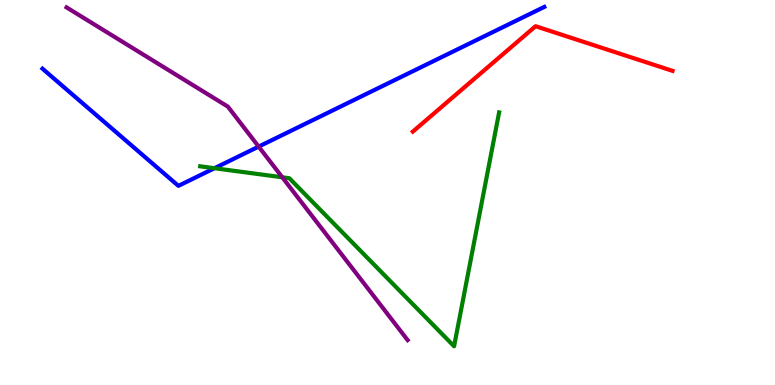[{'lines': ['blue', 'red'], 'intersections': []}, {'lines': ['green', 'red'], 'intersections': []}, {'lines': ['purple', 'red'], 'intersections': []}, {'lines': ['blue', 'green'], 'intersections': [{'x': 2.77, 'y': 5.63}]}, {'lines': ['blue', 'purple'], 'intersections': [{'x': 3.34, 'y': 6.19}]}, {'lines': ['green', 'purple'], 'intersections': [{'x': 3.64, 'y': 5.4}]}]